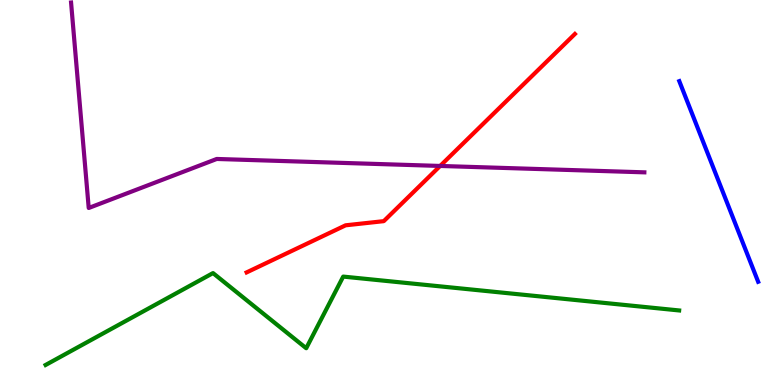[{'lines': ['blue', 'red'], 'intersections': []}, {'lines': ['green', 'red'], 'intersections': []}, {'lines': ['purple', 'red'], 'intersections': [{'x': 5.68, 'y': 5.69}]}, {'lines': ['blue', 'green'], 'intersections': []}, {'lines': ['blue', 'purple'], 'intersections': []}, {'lines': ['green', 'purple'], 'intersections': []}]